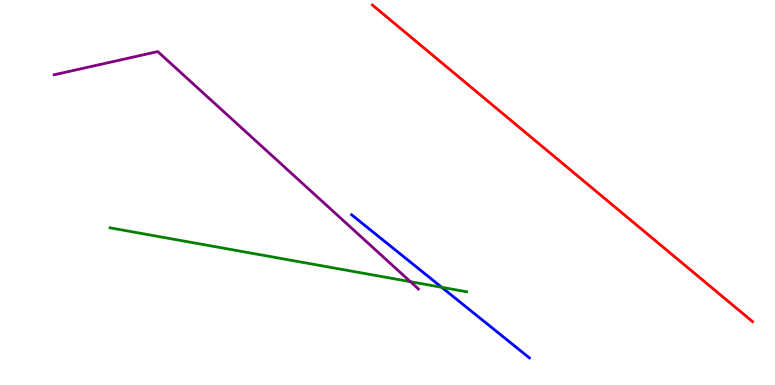[{'lines': ['blue', 'red'], 'intersections': []}, {'lines': ['green', 'red'], 'intersections': []}, {'lines': ['purple', 'red'], 'intersections': []}, {'lines': ['blue', 'green'], 'intersections': [{'x': 5.7, 'y': 2.54}]}, {'lines': ['blue', 'purple'], 'intersections': []}, {'lines': ['green', 'purple'], 'intersections': [{'x': 5.3, 'y': 2.68}]}]